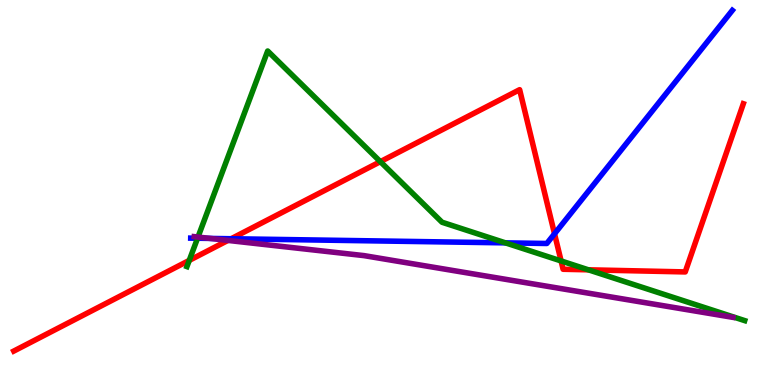[{'lines': ['blue', 'red'], 'intersections': [{'x': 2.98, 'y': 3.8}, {'x': 7.16, 'y': 3.93}]}, {'lines': ['green', 'red'], 'intersections': [{'x': 2.44, 'y': 3.24}, {'x': 4.91, 'y': 5.8}, {'x': 7.24, 'y': 3.22}, {'x': 7.59, 'y': 2.99}]}, {'lines': ['purple', 'red'], 'intersections': [{'x': 2.94, 'y': 3.76}]}, {'lines': ['blue', 'green'], 'intersections': [{'x': 2.55, 'y': 3.81}, {'x': 6.52, 'y': 3.69}]}, {'lines': ['blue', 'purple'], 'intersections': [{'x': 2.71, 'y': 3.81}]}, {'lines': ['green', 'purple'], 'intersections': [{'x': 2.55, 'y': 3.84}]}]